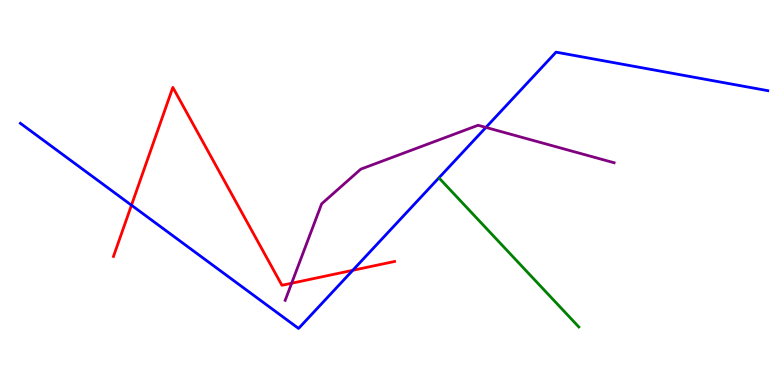[{'lines': ['blue', 'red'], 'intersections': [{'x': 1.7, 'y': 4.67}, {'x': 4.55, 'y': 2.98}]}, {'lines': ['green', 'red'], 'intersections': []}, {'lines': ['purple', 'red'], 'intersections': [{'x': 3.76, 'y': 2.64}]}, {'lines': ['blue', 'green'], 'intersections': []}, {'lines': ['blue', 'purple'], 'intersections': [{'x': 6.27, 'y': 6.69}]}, {'lines': ['green', 'purple'], 'intersections': []}]